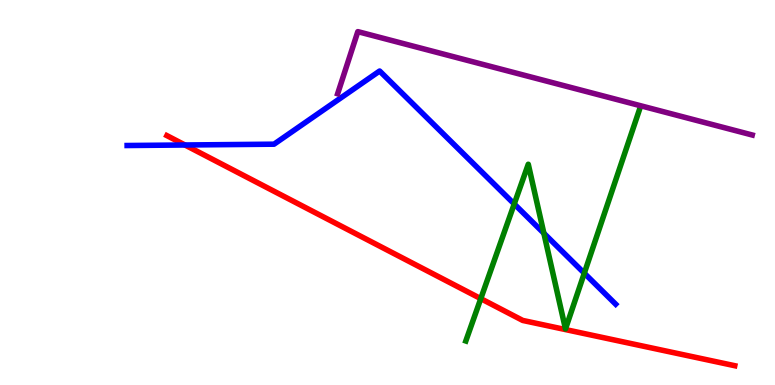[{'lines': ['blue', 'red'], 'intersections': [{'x': 2.39, 'y': 6.23}]}, {'lines': ['green', 'red'], 'intersections': [{'x': 6.2, 'y': 2.24}]}, {'lines': ['purple', 'red'], 'intersections': []}, {'lines': ['blue', 'green'], 'intersections': [{'x': 6.64, 'y': 4.7}, {'x': 7.02, 'y': 3.94}, {'x': 7.54, 'y': 2.9}]}, {'lines': ['blue', 'purple'], 'intersections': []}, {'lines': ['green', 'purple'], 'intersections': []}]